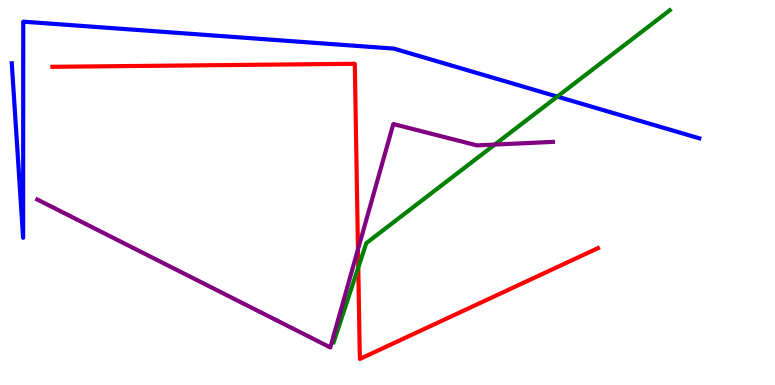[{'lines': ['blue', 'red'], 'intersections': []}, {'lines': ['green', 'red'], 'intersections': [{'x': 4.62, 'y': 3.05}]}, {'lines': ['purple', 'red'], 'intersections': [{'x': 4.62, 'y': 3.52}]}, {'lines': ['blue', 'green'], 'intersections': [{'x': 7.19, 'y': 7.49}]}, {'lines': ['blue', 'purple'], 'intersections': []}, {'lines': ['green', 'purple'], 'intersections': [{'x': 6.38, 'y': 6.25}]}]